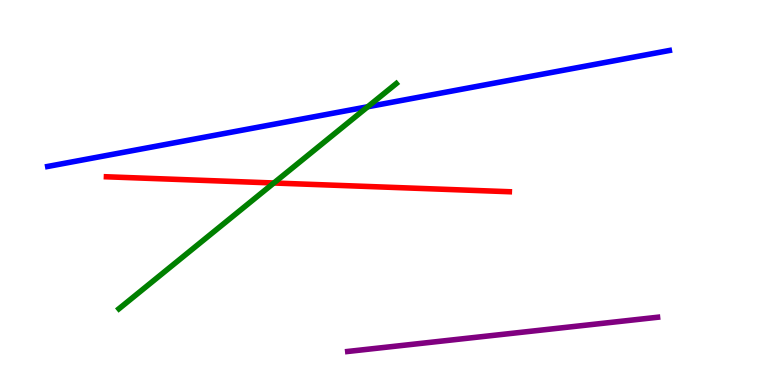[{'lines': ['blue', 'red'], 'intersections': []}, {'lines': ['green', 'red'], 'intersections': [{'x': 3.53, 'y': 5.25}]}, {'lines': ['purple', 'red'], 'intersections': []}, {'lines': ['blue', 'green'], 'intersections': [{'x': 4.75, 'y': 7.23}]}, {'lines': ['blue', 'purple'], 'intersections': []}, {'lines': ['green', 'purple'], 'intersections': []}]